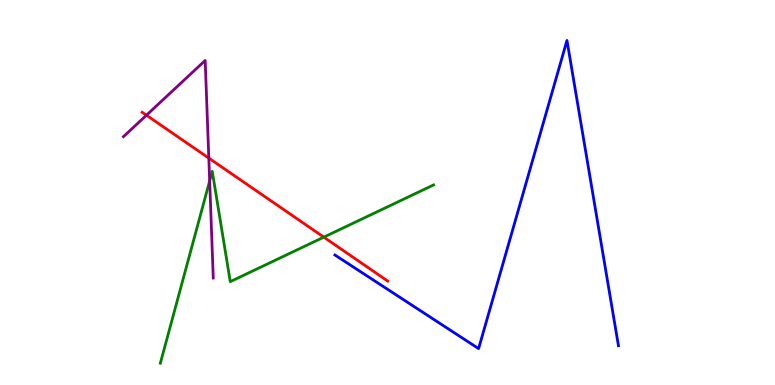[{'lines': ['blue', 'red'], 'intersections': []}, {'lines': ['green', 'red'], 'intersections': [{'x': 4.18, 'y': 3.84}]}, {'lines': ['purple', 'red'], 'intersections': [{'x': 1.89, 'y': 7.01}, {'x': 2.69, 'y': 5.89}]}, {'lines': ['blue', 'green'], 'intersections': []}, {'lines': ['blue', 'purple'], 'intersections': []}, {'lines': ['green', 'purple'], 'intersections': [{'x': 2.71, 'y': 5.3}]}]